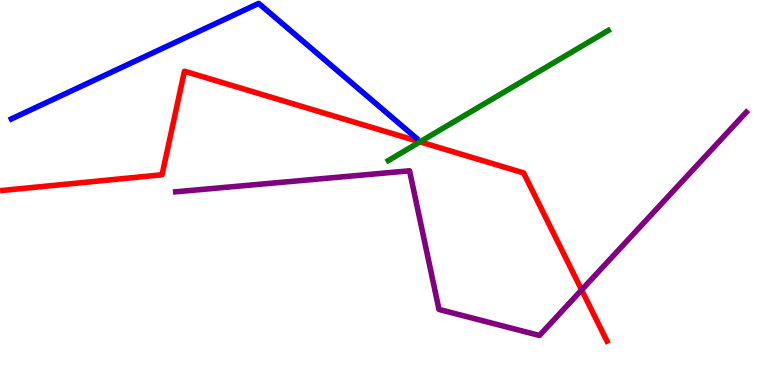[{'lines': ['blue', 'red'], 'intersections': []}, {'lines': ['green', 'red'], 'intersections': [{'x': 5.42, 'y': 6.32}]}, {'lines': ['purple', 'red'], 'intersections': [{'x': 7.5, 'y': 2.47}]}, {'lines': ['blue', 'green'], 'intersections': []}, {'lines': ['blue', 'purple'], 'intersections': []}, {'lines': ['green', 'purple'], 'intersections': []}]